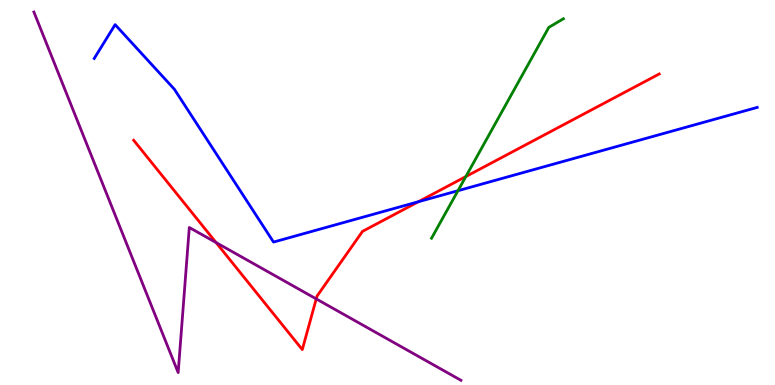[{'lines': ['blue', 'red'], 'intersections': [{'x': 5.4, 'y': 4.76}]}, {'lines': ['green', 'red'], 'intersections': [{'x': 6.01, 'y': 5.41}]}, {'lines': ['purple', 'red'], 'intersections': [{'x': 2.79, 'y': 3.7}, {'x': 4.08, 'y': 2.24}]}, {'lines': ['blue', 'green'], 'intersections': [{'x': 5.91, 'y': 5.05}]}, {'lines': ['blue', 'purple'], 'intersections': []}, {'lines': ['green', 'purple'], 'intersections': []}]